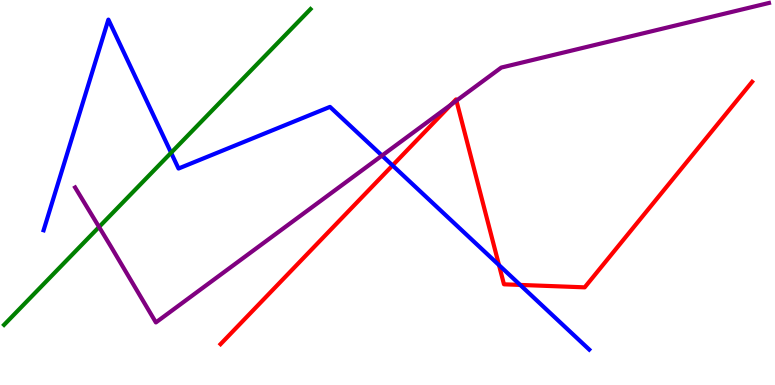[{'lines': ['blue', 'red'], 'intersections': [{'x': 5.06, 'y': 5.7}, {'x': 6.44, 'y': 3.11}, {'x': 6.71, 'y': 2.6}]}, {'lines': ['green', 'red'], 'intersections': []}, {'lines': ['purple', 'red'], 'intersections': [{'x': 5.82, 'y': 7.28}, {'x': 5.89, 'y': 7.39}]}, {'lines': ['blue', 'green'], 'intersections': [{'x': 2.21, 'y': 6.03}]}, {'lines': ['blue', 'purple'], 'intersections': [{'x': 4.93, 'y': 5.96}]}, {'lines': ['green', 'purple'], 'intersections': [{'x': 1.28, 'y': 4.1}]}]